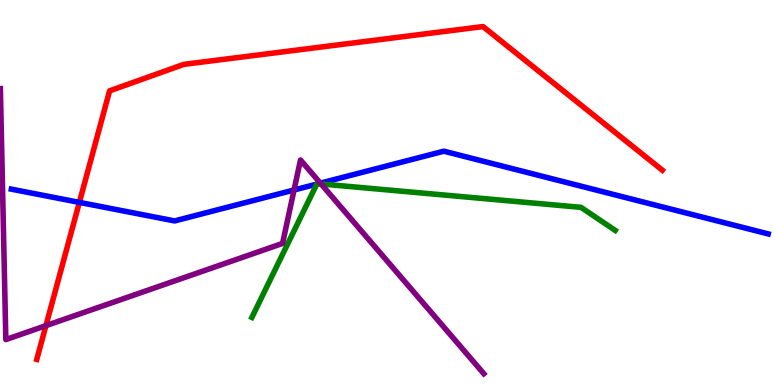[{'lines': ['blue', 'red'], 'intersections': [{'x': 1.02, 'y': 4.74}]}, {'lines': ['green', 'red'], 'intersections': []}, {'lines': ['purple', 'red'], 'intersections': [{'x': 0.593, 'y': 1.54}]}, {'lines': ['blue', 'green'], 'intersections': [{'x': 4.09, 'y': 5.22}, {'x': 4.11, 'y': 5.23}]}, {'lines': ['blue', 'purple'], 'intersections': [{'x': 3.79, 'y': 5.07}, {'x': 4.13, 'y': 5.24}]}, {'lines': ['green', 'purple'], 'intersections': [{'x': 4.14, 'y': 5.22}]}]